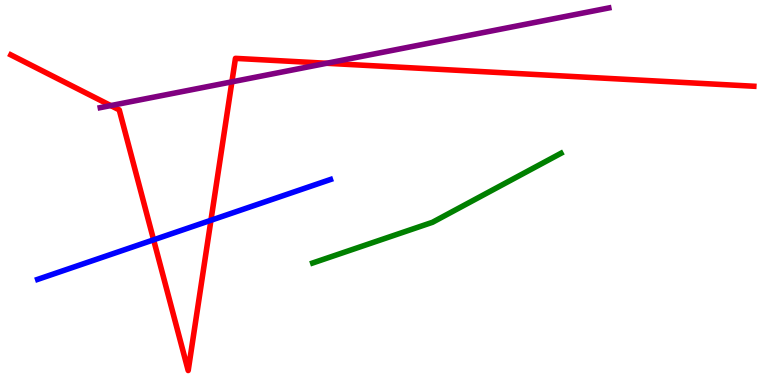[{'lines': ['blue', 'red'], 'intersections': [{'x': 1.98, 'y': 3.77}, {'x': 2.72, 'y': 4.28}]}, {'lines': ['green', 'red'], 'intersections': []}, {'lines': ['purple', 'red'], 'intersections': [{'x': 1.43, 'y': 7.26}, {'x': 2.99, 'y': 7.87}, {'x': 4.21, 'y': 8.36}]}, {'lines': ['blue', 'green'], 'intersections': []}, {'lines': ['blue', 'purple'], 'intersections': []}, {'lines': ['green', 'purple'], 'intersections': []}]